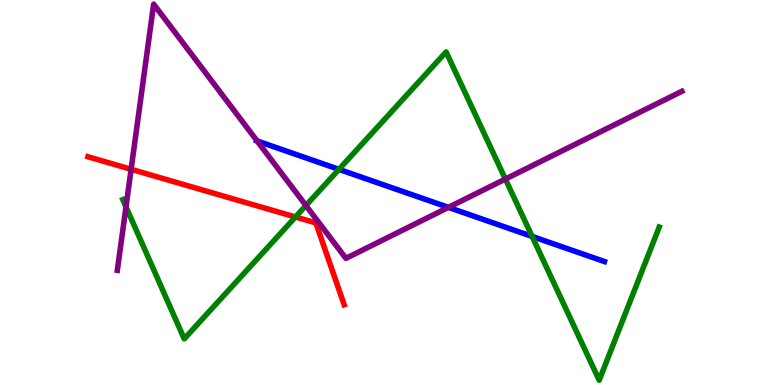[{'lines': ['blue', 'red'], 'intersections': []}, {'lines': ['green', 'red'], 'intersections': [{'x': 3.81, 'y': 4.36}]}, {'lines': ['purple', 'red'], 'intersections': [{'x': 1.69, 'y': 5.6}]}, {'lines': ['blue', 'green'], 'intersections': [{'x': 4.37, 'y': 5.6}, {'x': 6.87, 'y': 3.86}]}, {'lines': ['blue', 'purple'], 'intersections': [{'x': 3.32, 'y': 6.34}, {'x': 5.79, 'y': 4.61}]}, {'lines': ['green', 'purple'], 'intersections': [{'x': 1.63, 'y': 4.63}, {'x': 3.95, 'y': 4.66}, {'x': 6.52, 'y': 5.35}]}]